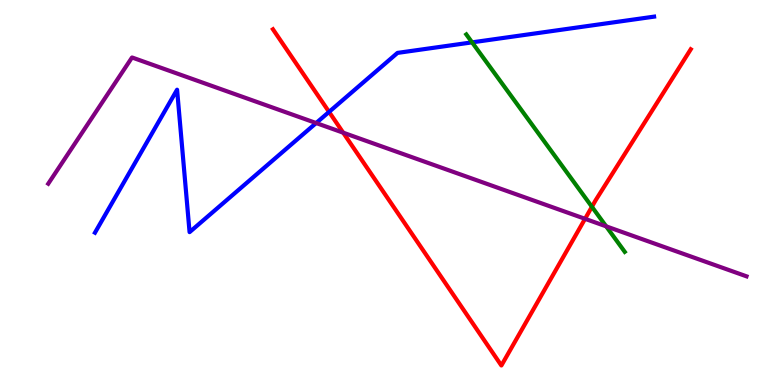[{'lines': ['blue', 'red'], 'intersections': [{'x': 4.25, 'y': 7.09}]}, {'lines': ['green', 'red'], 'intersections': [{'x': 7.64, 'y': 4.63}]}, {'lines': ['purple', 'red'], 'intersections': [{'x': 4.43, 'y': 6.55}, {'x': 7.55, 'y': 4.32}]}, {'lines': ['blue', 'green'], 'intersections': [{'x': 6.09, 'y': 8.9}]}, {'lines': ['blue', 'purple'], 'intersections': [{'x': 4.08, 'y': 6.8}]}, {'lines': ['green', 'purple'], 'intersections': [{'x': 7.82, 'y': 4.12}]}]